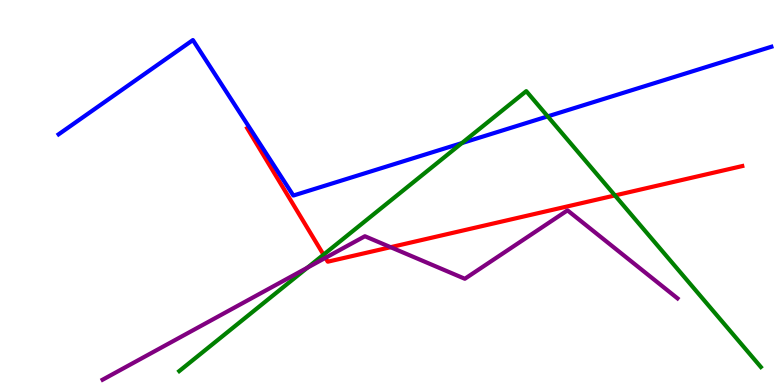[{'lines': ['blue', 'red'], 'intersections': []}, {'lines': ['green', 'red'], 'intersections': [{'x': 4.17, 'y': 3.38}, {'x': 7.93, 'y': 4.92}]}, {'lines': ['purple', 'red'], 'intersections': [{'x': 4.2, 'y': 3.3}, {'x': 5.04, 'y': 3.58}]}, {'lines': ['blue', 'green'], 'intersections': [{'x': 5.96, 'y': 6.28}, {'x': 7.07, 'y': 6.98}]}, {'lines': ['blue', 'purple'], 'intersections': []}, {'lines': ['green', 'purple'], 'intersections': [{'x': 3.97, 'y': 3.05}]}]